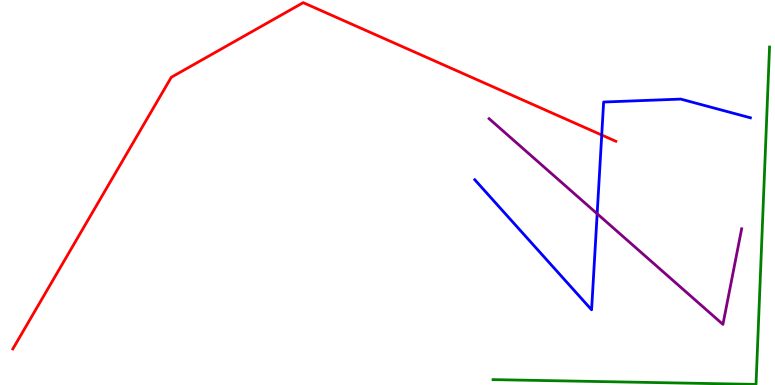[{'lines': ['blue', 'red'], 'intersections': [{'x': 7.76, 'y': 6.49}]}, {'lines': ['green', 'red'], 'intersections': []}, {'lines': ['purple', 'red'], 'intersections': []}, {'lines': ['blue', 'green'], 'intersections': []}, {'lines': ['blue', 'purple'], 'intersections': [{'x': 7.71, 'y': 4.45}]}, {'lines': ['green', 'purple'], 'intersections': []}]